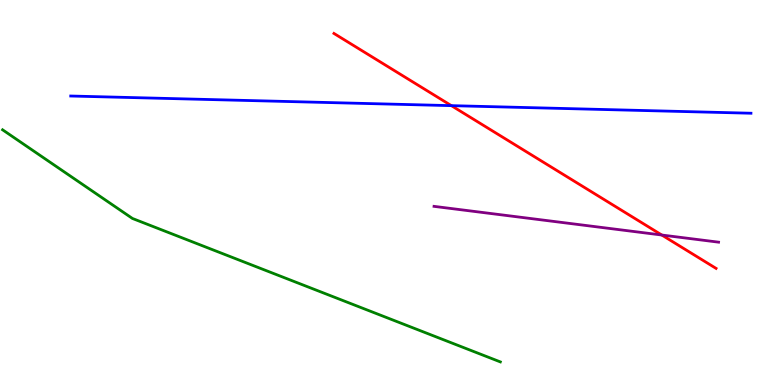[{'lines': ['blue', 'red'], 'intersections': [{'x': 5.82, 'y': 7.26}]}, {'lines': ['green', 'red'], 'intersections': []}, {'lines': ['purple', 'red'], 'intersections': [{'x': 8.54, 'y': 3.9}]}, {'lines': ['blue', 'green'], 'intersections': []}, {'lines': ['blue', 'purple'], 'intersections': []}, {'lines': ['green', 'purple'], 'intersections': []}]